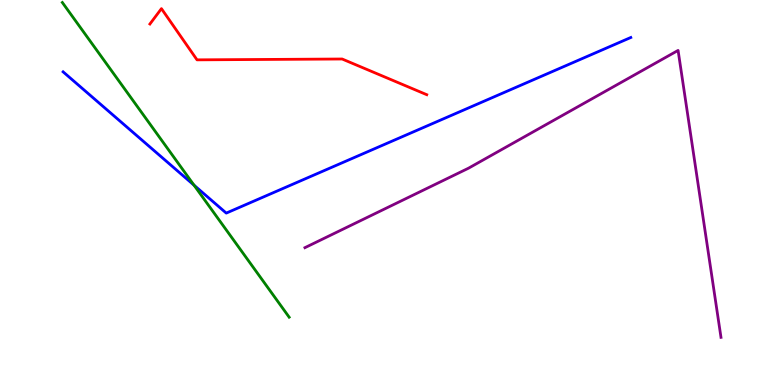[{'lines': ['blue', 'red'], 'intersections': []}, {'lines': ['green', 'red'], 'intersections': []}, {'lines': ['purple', 'red'], 'intersections': []}, {'lines': ['blue', 'green'], 'intersections': [{'x': 2.5, 'y': 5.19}]}, {'lines': ['blue', 'purple'], 'intersections': []}, {'lines': ['green', 'purple'], 'intersections': []}]